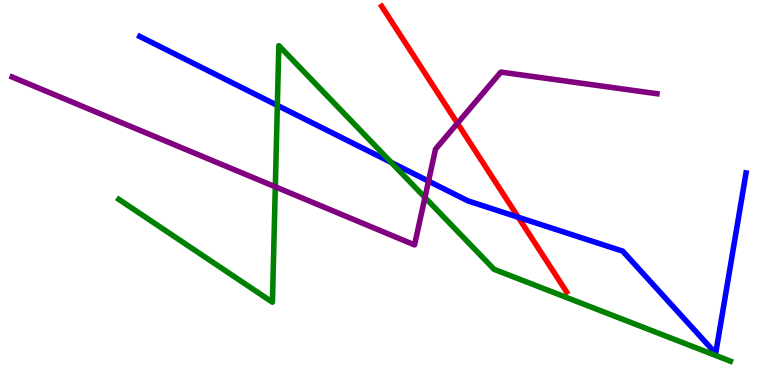[{'lines': ['blue', 'red'], 'intersections': [{'x': 6.69, 'y': 4.36}]}, {'lines': ['green', 'red'], 'intersections': []}, {'lines': ['purple', 'red'], 'intersections': [{'x': 5.9, 'y': 6.8}]}, {'lines': ['blue', 'green'], 'intersections': [{'x': 3.58, 'y': 7.26}, {'x': 5.05, 'y': 5.78}]}, {'lines': ['blue', 'purple'], 'intersections': [{'x': 5.53, 'y': 5.3}]}, {'lines': ['green', 'purple'], 'intersections': [{'x': 3.55, 'y': 5.15}, {'x': 5.48, 'y': 4.87}]}]